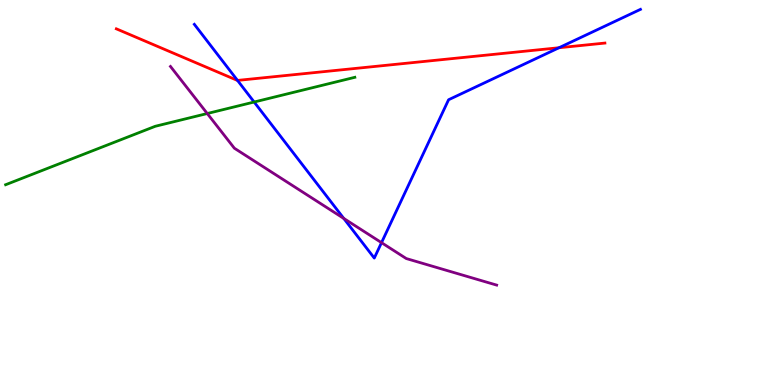[{'lines': ['blue', 'red'], 'intersections': [{'x': 3.06, 'y': 7.91}, {'x': 7.21, 'y': 8.76}]}, {'lines': ['green', 'red'], 'intersections': []}, {'lines': ['purple', 'red'], 'intersections': []}, {'lines': ['blue', 'green'], 'intersections': [{'x': 3.28, 'y': 7.35}]}, {'lines': ['blue', 'purple'], 'intersections': [{'x': 4.44, 'y': 4.33}, {'x': 4.92, 'y': 3.7}]}, {'lines': ['green', 'purple'], 'intersections': [{'x': 2.67, 'y': 7.05}]}]